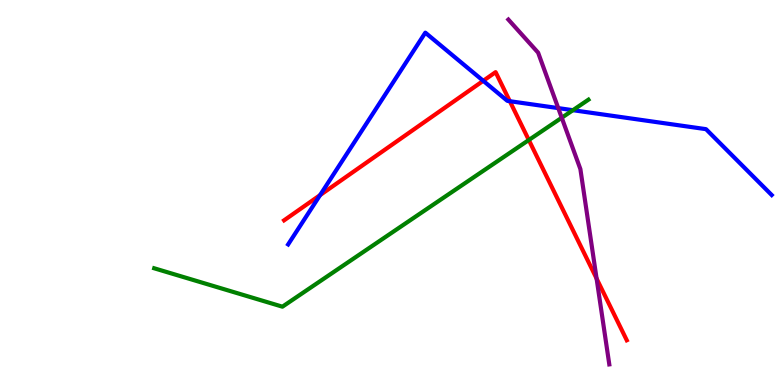[{'lines': ['blue', 'red'], 'intersections': [{'x': 4.13, 'y': 4.93}, {'x': 6.24, 'y': 7.9}, {'x': 6.58, 'y': 7.37}]}, {'lines': ['green', 'red'], 'intersections': [{'x': 6.82, 'y': 6.36}]}, {'lines': ['purple', 'red'], 'intersections': [{'x': 7.7, 'y': 2.77}]}, {'lines': ['blue', 'green'], 'intersections': [{'x': 7.39, 'y': 7.14}]}, {'lines': ['blue', 'purple'], 'intersections': [{'x': 7.2, 'y': 7.19}]}, {'lines': ['green', 'purple'], 'intersections': [{'x': 7.25, 'y': 6.94}]}]